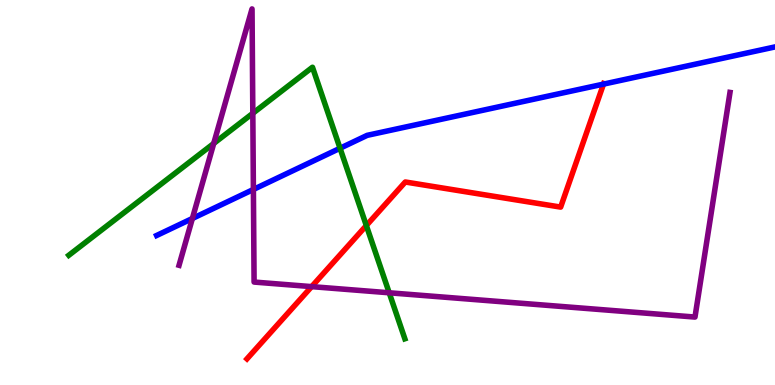[{'lines': ['blue', 'red'], 'intersections': [{'x': 7.79, 'y': 7.82}]}, {'lines': ['green', 'red'], 'intersections': [{'x': 4.73, 'y': 4.14}]}, {'lines': ['purple', 'red'], 'intersections': [{'x': 4.02, 'y': 2.56}]}, {'lines': ['blue', 'green'], 'intersections': [{'x': 4.39, 'y': 6.15}]}, {'lines': ['blue', 'purple'], 'intersections': [{'x': 2.48, 'y': 4.33}, {'x': 3.27, 'y': 5.08}]}, {'lines': ['green', 'purple'], 'intersections': [{'x': 2.76, 'y': 6.27}, {'x': 3.26, 'y': 7.06}, {'x': 5.02, 'y': 2.4}]}]